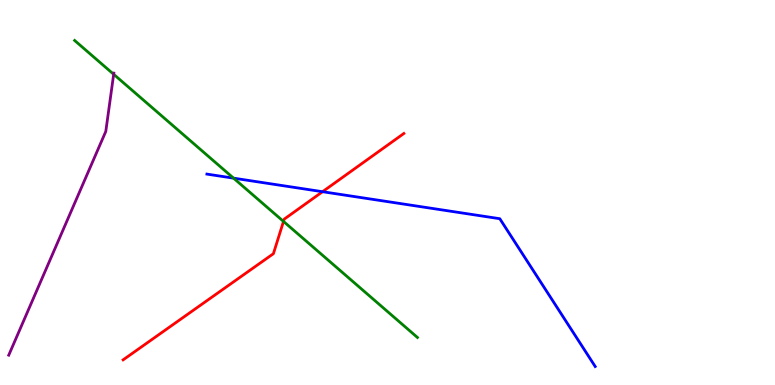[{'lines': ['blue', 'red'], 'intersections': [{'x': 4.16, 'y': 5.02}]}, {'lines': ['green', 'red'], 'intersections': [{'x': 3.66, 'y': 4.25}]}, {'lines': ['purple', 'red'], 'intersections': []}, {'lines': ['blue', 'green'], 'intersections': [{'x': 3.01, 'y': 5.37}]}, {'lines': ['blue', 'purple'], 'intersections': []}, {'lines': ['green', 'purple'], 'intersections': [{'x': 1.47, 'y': 8.07}]}]